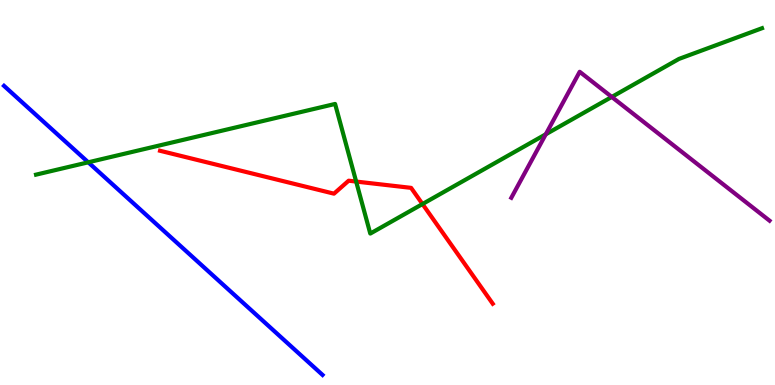[{'lines': ['blue', 'red'], 'intersections': []}, {'lines': ['green', 'red'], 'intersections': [{'x': 4.6, 'y': 5.28}, {'x': 5.45, 'y': 4.7}]}, {'lines': ['purple', 'red'], 'intersections': []}, {'lines': ['blue', 'green'], 'intersections': [{'x': 1.14, 'y': 5.78}]}, {'lines': ['blue', 'purple'], 'intersections': []}, {'lines': ['green', 'purple'], 'intersections': [{'x': 7.04, 'y': 6.51}, {'x': 7.89, 'y': 7.48}]}]